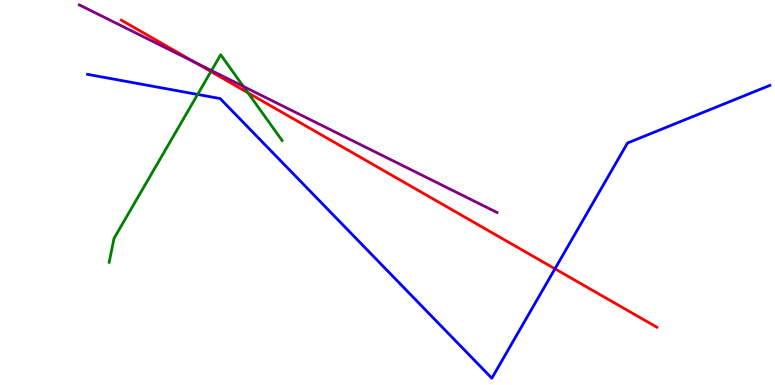[{'lines': ['blue', 'red'], 'intersections': [{'x': 7.16, 'y': 3.02}]}, {'lines': ['green', 'red'], 'intersections': [{'x': 2.72, 'y': 8.14}, {'x': 3.2, 'y': 7.59}]}, {'lines': ['purple', 'red'], 'intersections': [{'x': 2.51, 'y': 8.38}]}, {'lines': ['blue', 'green'], 'intersections': [{'x': 2.55, 'y': 7.55}]}, {'lines': ['blue', 'purple'], 'intersections': []}, {'lines': ['green', 'purple'], 'intersections': [{'x': 2.73, 'y': 8.17}, {'x': 3.14, 'y': 7.76}]}]